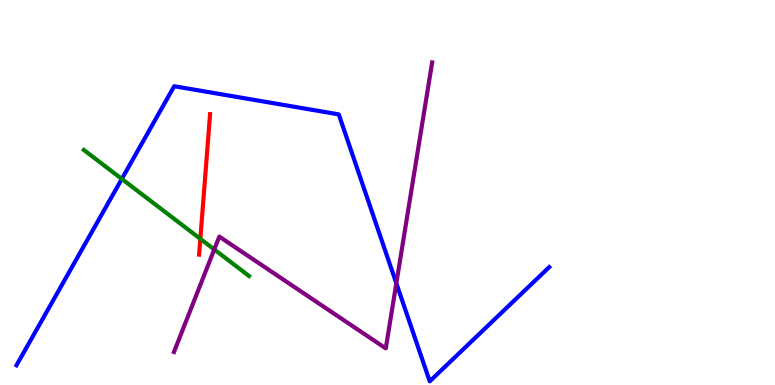[{'lines': ['blue', 'red'], 'intersections': []}, {'lines': ['green', 'red'], 'intersections': [{'x': 2.59, 'y': 3.8}]}, {'lines': ['purple', 'red'], 'intersections': []}, {'lines': ['blue', 'green'], 'intersections': [{'x': 1.57, 'y': 5.35}]}, {'lines': ['blue', 'purple'], 'intersections': [{'x': 5.11, 'y': 2.64}]}, {'lines': ['green', 'purple'], 'intersections': [{'x': 2.76, 'y': 3.52}]}]